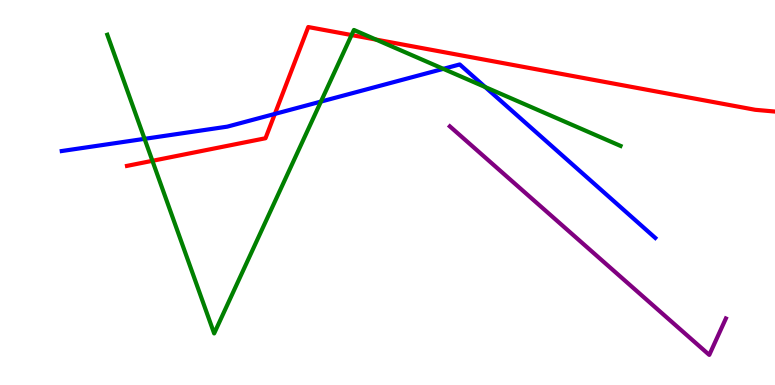[{'lines': ['blue', 'red'], 'intersections': [{'x': 3.55, 'y': 7.04}]}, {'lines': ['green', 'red'], 'intersections': [{'x': 1.97, 'y': 5.82}, {'x': 4.54, 'y': 9.09}, {'x': 4.85, 'y': 8.97}]}, {'lines': ['purple', 'red'], 'intersections': []}, {'lines': ['blue', 'green'], 'intersections': [{'x': 1.87, 'y': 6.39}, {'x': 4.14, 'y': 7.36}, {'x': 5.72, 'y': 8.21}, {'x': 6.26, 'y': 7.74}]}, {'lines': ['blue', 'purple'], 'intersections': []}, {'lines': ['green', 'purple'], 'intersections': []}]